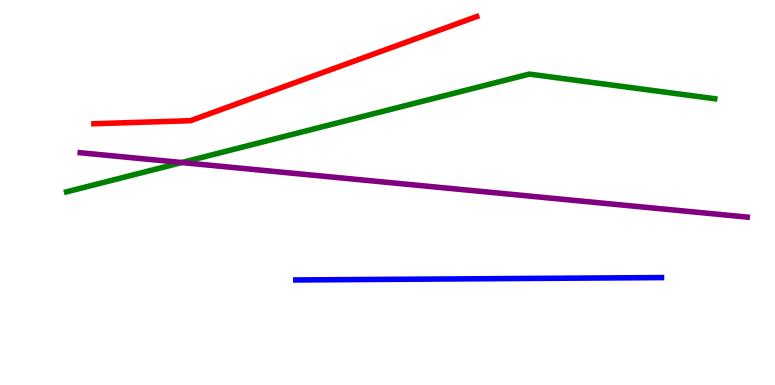[{'lines': ['blue', 'red'], 'intersections': []}, {'lines': ['green', 'red'], 'intersections': []}, {'lines': ['purple', 'red'], 'intersections': []}, {'lines': ['blue', 'green'], 'intersections': []}, {'lines': ['blue', 'purple'], 'intersections': []}, {'lines': ['green', 'purple'], 'intersections': [{'x': 2.35, 'y': 5.78}]}]